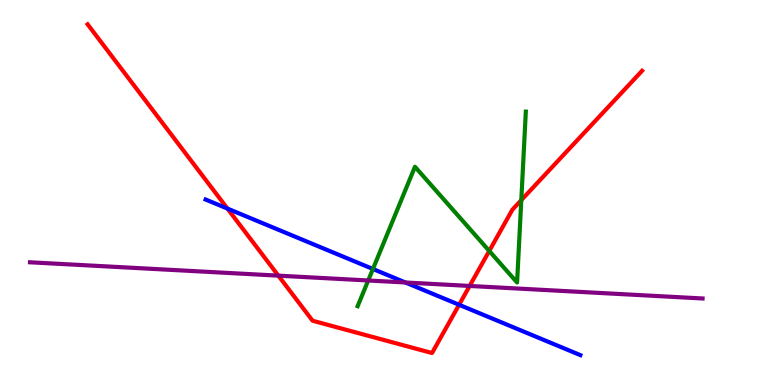[{'lines': ['blue', 'red'], 'intersections': [{'x': 2.94, 'y': 4.58}, {'x': 5.92, 'y': 2.08}]}, {'lines': ['green', 'red'], 'intersections': [{'x': 6.31, 'y': 3.48}, {'x': 6.73, 'y': 4.8}]}, {'lines': ['purple', 'red'], 'intersections': [{'x': 3.59, 'y': 2.84}, {'x': 6.06, 'y': 2.57}]}, {'lines': ['blue', 'green'], 'intersections': [{'x': 4.81, 'y': 3.01}]}, {'lines': ['blue', 'purple'], 'intersections': [{'x': 5.23, 'y': 2.66}]}, {'lines': ['green', 'purple'], 'intersections': [{'x': 4.75, 'y': 2.71}]}]